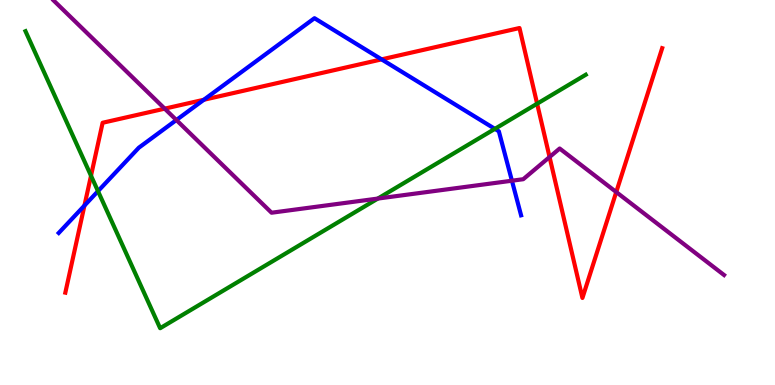[{'lines': ['blue', 'red'], 'intersections': [{'x': 1.09, 'y': 4.66}, {'x': 2.63, 'y': 7.41}, {'x': 4.92, 'y': 8.46}]}, {'lines': ['green', 'red'], 'intersections': [{'x': 1.17, 'y': 5.44}, {'x': 6.93, 'y': 7.31}]}, {'lines': ['purple', 'red'], 'intersections': [{'x': 2.13, 'y': 7.18}, {'x': 7.09, 'y': 5.92}, {'x': 7.95, 'y': 5.01}]}, {'lines': ['blue', 'green'], 'intersections': [{'x': 1.26, 'y': 5.03}, {'x': 6.39, 'y': 6.65}]}, {'lines': ['blue', 'purple'], 'intersections': [{'x': 2.28, 'y': 6.88}, {'x': 6.61, 'y': 5.31}]}, {'lines': ['green', 'purple'], 'intersections': [{'x': 4.88, 'y': 4.84}]}]